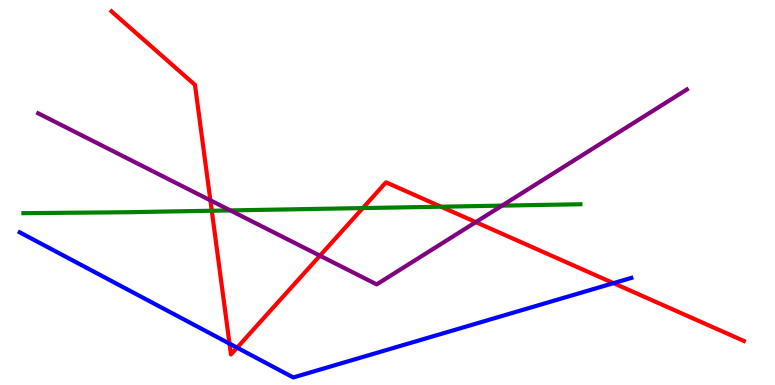[{'lines': ['blue', 'red'], 'intersections': [{'x': 2.96, 'y': 1.07}, {'x': 3.06, 'y': 0.97}, {'x': 7.92, 'y': 2.65}]}, {'lines': ['green', 'red'], 'intersections': [{'x': 2.73, 'y': 4.53}, {'x': 4.68, 'y': 4.6}, {'x': 5.69, 'y': 4.63}]}, {'lines': ['purple', 'red'], 'intersections': [{'x': 2.71, 'y': 4.8}, {'x': 4.13, 'y': 3.36}, {'x': 6.14, 'y': 4.23}]}, {'lines': ['blue', 'green'], 'intersections': []}, {'lines': ['blue', 'purple'], 'intersections': []}, {'lines': ['green', 'purple'], 'intersections': [{'x': 2.97, 'y': 4.53}, {'x': 6.48, 'y': 4.66}]}]